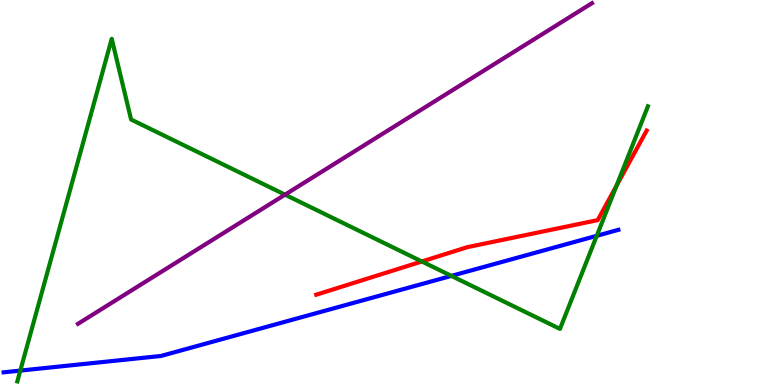[{'lines': ['blue', 'red'], 'intersections': []}, {'lines': ['green', 'red'], 'intersections': [{'x': 5.44, 'y': 3.21}, {'x': 7.96, 'y': 5.18}]}, {'lines': ['purple', 'red'], 'intersections': []}, {'lines': ['blue', 'green'], 'intersections': [{'x': 0.262, 'y': 0.374}, {'x': 5.82, 'y': 2.83}, {'x': 7.7, 'y': 3.88}]}, {'lines': ['blue', 'purple'], 'intersections': []}, {'lines': ['green', 'purple'], 'intersections': [{'x': 3.68, 'y': 4.94}]}]